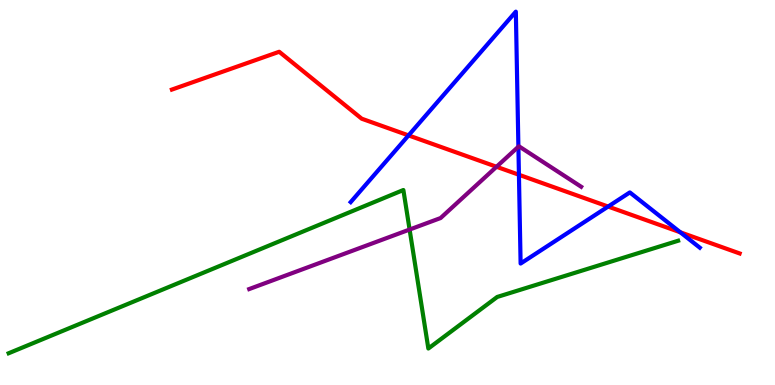[{'lines': ['blue', 'red'], 'intersections': [{'x': 5.27, 'y': 6.48}, {'x': 6.7, 'y': 5.46}, {'x': 7.85, 'y': 4.63}, {'x': 8.78, 'y': 3.97}]}, {'lines': ['green', 'red'], 'intersections': []}, {'lines': ['purple', 'red'], 'intersections': [{'x': 6.41, 'y': 5.67}]}, {'lines': ['blue', 'green'], 'intersections': []}, {'lines': ['blue', 'purple'], 'intersections': [{'x': 6.69, 'y': 6.19}]}, {'lines': ['green', 'purple'], 'intersections': [{'x': 5.29, 'y': 4.04}]}]